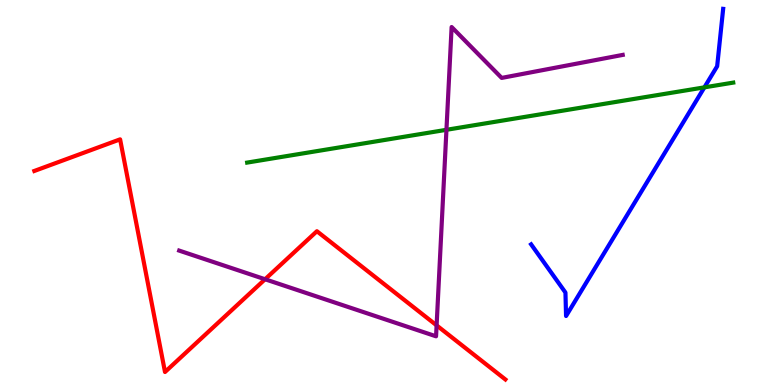[{'lines': ['blue', 'red'], 'intersections': []}, {'lines': ['green', 'red'], 'intersections': []}, {'lines': ['purple', 'red'], 'intersections': [{'x': 3.42, 'y': 2.75}, {'x': 5.63, 'y': 1.55}]}, {'lines': ['blue', 'green'], 'intersections': [{'x': 9.09, 'y': 7.73}]}, {'lines': ['blue', 'purple'], 'intersections': []}, {'lines': ['green', 'purple'], 'intersections': [{'x': 5.76, 'y': 6.63}]}]